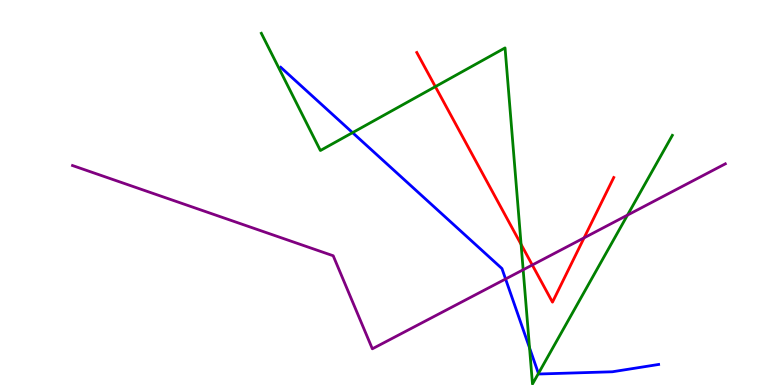[{'lines': ['blue', 'red'], 'intersections': []}, {'lines': ['green', 'red'], 'intersections': [{'x': 5.62, 'y': 7.75}, {'x': 6.72, 'y': 3.65}]}, {'lines': ['purple', 'red'], 'intersections': [{'x': 6.87, 'y': 3.12}, {'x': 7.54, 'y': 3.82}]}, {'lines': ['blue', 'green'], 'intersections': [{'x': 4.55, 'y': 6.55}, {'x': 6.83, 'y': 0.964}, {'x': 6.95, 'y': 0.3}]}, {'lines': ['blue', 'purple'], 'intersections': [{'x': 6.52, 'y': 2.75}]}, {'lines': ['green', 'purple'], 'intersections': [{'x': 6.75, 'y': 2.99}, {'x': 8.1, 'y': 4.41}]}]